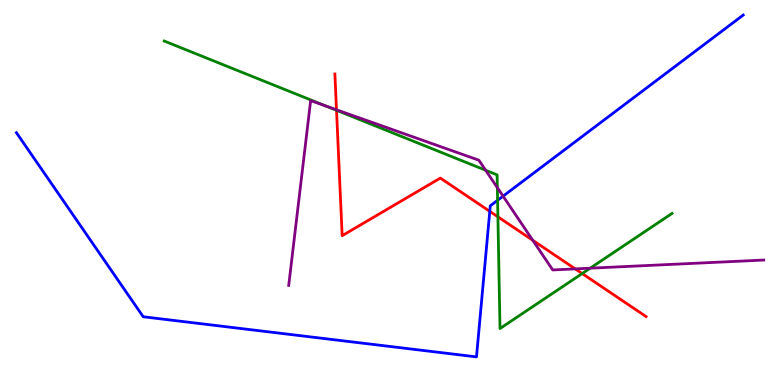[{'lines': ['blue', 'red'], 'intersections': [{'x': 6.32, 'y': 4.51}]}, {'lines': ['green', 'red'], 'intersections': [{'x': 4.34, 'y': 7.14}, {'x': 6.42, 'y': 4.37}, {'x': 7.51, 'y': 2.89}]}, {'lines': ['purple', 'red'], 'intersections': [{'x': 4.34, 'y': 7.15}, {'x': 6.87, 'y': 3.76}, {'x': 7.42, 'y': 3.02}]}, {'lines': ['blue', 'green'], 'intersections': [{'x': 6.42, 'y': 4.8}]}, {'lines': ['blue', 'purple'], 'intersections': [{'x': 6.49, 'y': 4.9}]}, {'lines': ['green', 'purple'], 'intersections': [{'x': 4.2, 'y': 7.25}, {'x': 6.27, 'y': 5.58}, {'x': 6.42, 'y': 5.13}, {'x': 7.62, 'y': 3.03}]}]